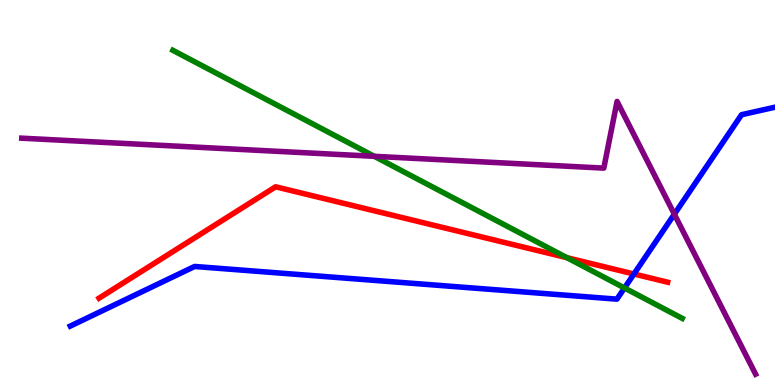[{'lines': ['blue', 'red'], 'intersections': [{'x': 8.18, 'y': 2.88}]}, {'lines': ['green', 'red'], 'intersections': [{'x': 7.32, 'y': 3.31}]}, {'lines': ['purple', 'red'], 'intersections': []}, {'lines': ['blue', 'green'], 'intersections': [{'x': 8.06, 'y': 2.52}]}, {'lines': ['blue', 'purple'], 'intersections': [{'x': 8.7, 'y': 4.44}]}, {'lines': ['green', 'purple'], 'intersections': [{'x': 4.83, 'y': 5.94}]}]